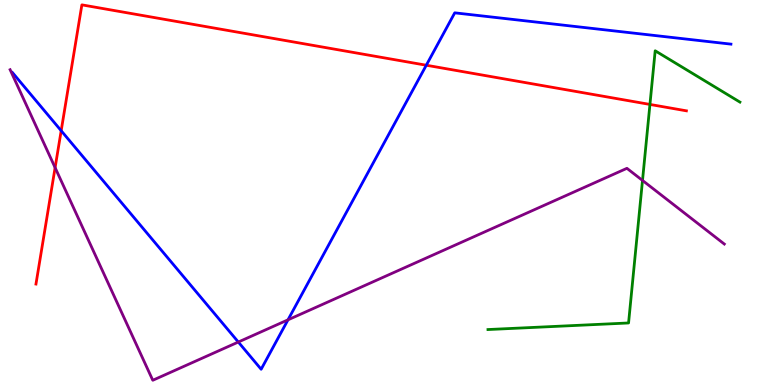[{'lines': ['blue', 'red'], 'intersections': [{'x': 0.789, 'y': 6.6}, {'x': 5.5, 'y': 8.31}]}, {'lines': ['green', 'red'], 'intersections': [{'x': 8.39, 'y': 7.29}]}, {'lines': ['purple', 'red'], 'intersections': [{'x': 0.711, 'y': 5.65}]}, {'lines': ['blue', 'green'], 'intersections': []}, {'lines': ['blue', 'purple'], 'intersections': [{'x': 3.08, 'y': 1.12}, {'x': 3.72, 'y': 1.69}]}, {'lines': ['green', 'purple'], 'intersections': [{'x': 8.29, 'y': 5.31}]}]